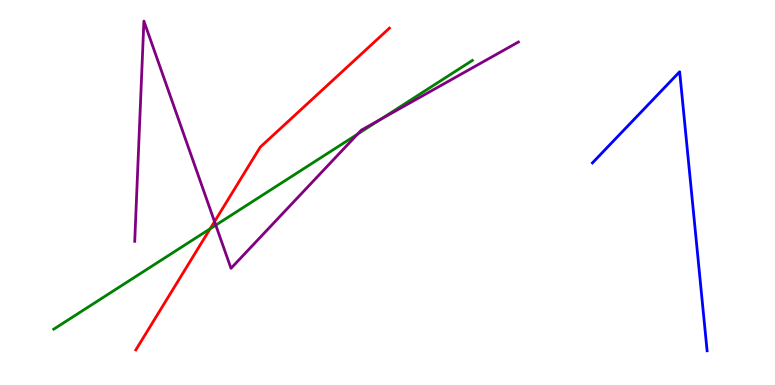[{'lines': ['blue', 'red'], 'intersections': []}, {'lines': ['green', 'red'], 'intersections': [{'x': 2.71, 'y': 4.06}]}, {'lines': ['purple', 'red'], 'intersections': [{'x': 2.77, 'y': 4.24}]}, {'lines': ['blue', 'green'], 'intersections': []}, {'lines': ['blue', 'purple'], 'intersections': []}, {'lines': ['green', 'purple'], 'intersections': [{'x': 2.78, 'y': 4.15}, {'x': 4.61, 'y': 6.52}, {'x': 4.91, 'y': 6.9}]}]